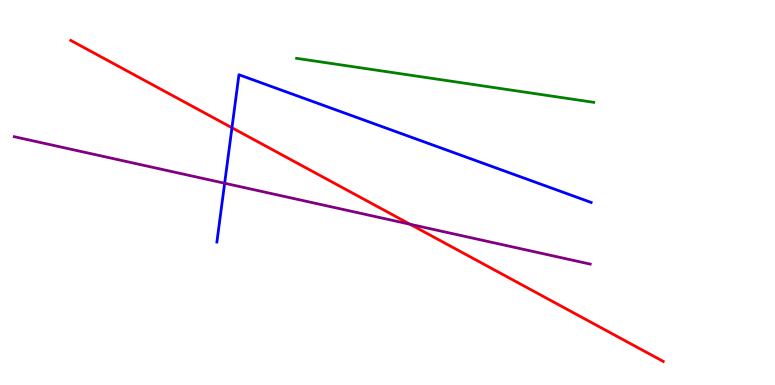[{'lines': ['blue', 'red'], 'intersections': [{'x': 2.99, 'y': 6.68}]}, {'lines': ['green', 'red'], 'intersections': []}, {'lines': ['purple', 'red'], 'intersections': [{'x': 5.29, 'y': 4.17}]}, {'lines': ['blue', 'green'], 'intersections': []}, {'lines': ['blue', 'purple'], 'intersections': [{'x': 2.9, 'y': 5.24}]}, {'lines': ['green', 'purple'], 'intersections': []}]